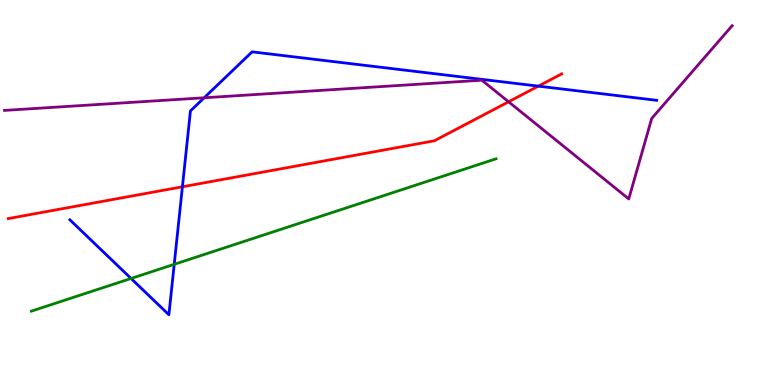[{'lines': ['blue', 'red'], 'intersections': [{'x': 2.35, 'y': 5.15}, {'x': 6.95, 'y': 7.76}]}, {'lines': ['green', 'red'], 'intersections': []}, {'lines': ['purple', 'red'], 'intersections': [{'x': 6.56, 'y': 7.36}]}, {'lines': ['blue', 'green'], 'intersections': [{'x': 1.69, 'y': 2.77}, {'x': 2.25, 'y': 3.13}]}, {'lines': ['blue', 'purple'], 'intersections': [{'x': 2.63, 'y': 7.46}]}, {'lines': ['green', 'purple'], 'intersections': []}]